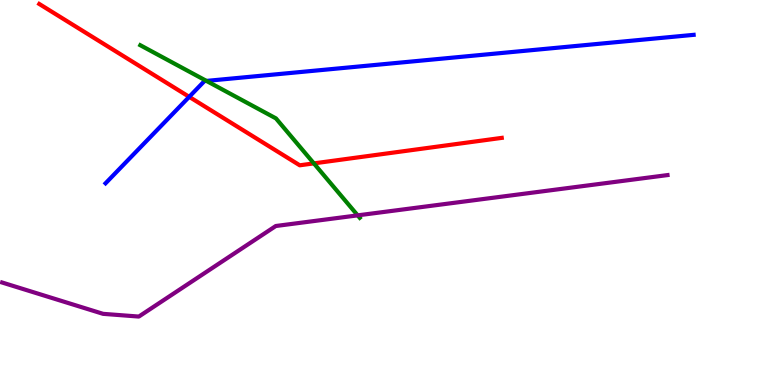[{'lines': ['blue', 'red'], 'intersections': [{'x': 2.44, 'y': 7.48}]}, {'lines': ['green', 'red'], 'intersections': [{'x': 4.05, 'y': 5.76}]}, {'lines': ['purple', 'red'], 'intersections': []}, {'lines': ['blue', 'green'], 'intersections': [{'x': 2.66, 'y': 7.9}]}, {'lines': ['blue', 'purple'], 'intersections': []}, {'lines': ['green', 'purple'], 'intersections': [{'x': 4.62, 'y': 4.41}]}]